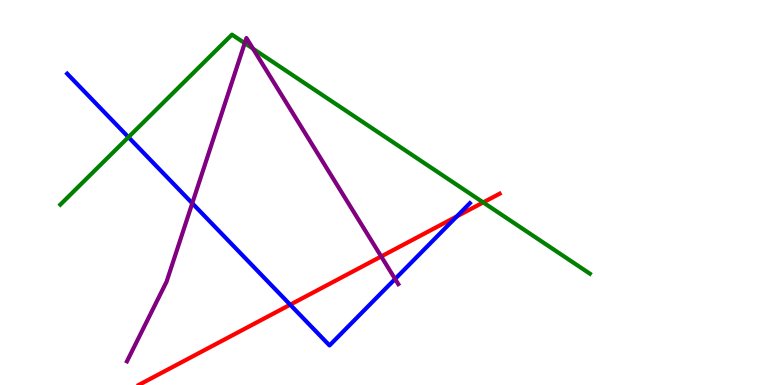[{'lines': ['blue', 'red'], 'intersections': [{'x': 3.74, 'y': 2.09}, {'x': 5.89, 'y': 4.38}]}, {'lines': ['green', 'red'], 'intersections': [{'x': 6.23, 'y': 4.74}]}, {'lines': ['purple', 'red'], 'intersections': [{'x': 4.92, 'y': 3.34}]}, {'lines': ['blue', 'green'], 'intersections': [{'x': 1.66, 'y': 6.44}]}, {'lines': ['blue', 'purple'], 'intersections': [{'x': 2.48, 'y': 4.72}, {'x': 5.1, 'y': 2.75}]}, {'lines': ['green', 'purple'], 'intersections': [{'x': 3.16, 'y': 8.88}, {'x': 3.26, 'y': 8.74}]}]